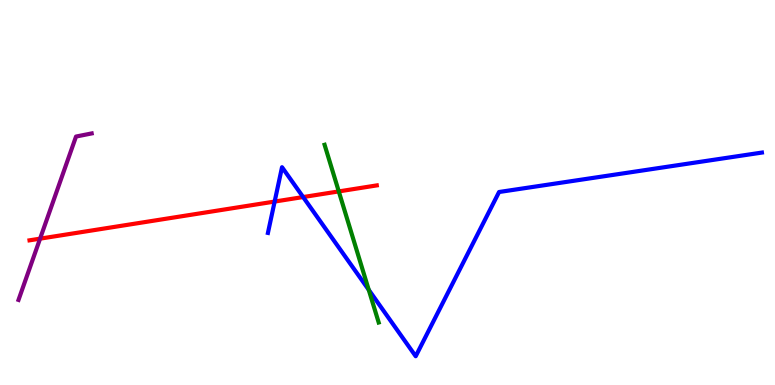[{'lines': ['blue', 'red'], 'intersections': [{'x': 3.54, 'y': 4.76}, {'x': 3.91, 'y': 4.88}]}, {'lines': ['green', 'red'], 'intersections': [{'x': 4.37, 'y': 5.03}]}, {'lines': ['purple', 'red'], 'intersections': [{'x': 0.517, 'y': 3.8}]}, {'lines': ['blue', 'green'], 'intersections': [{'x': 4.76, 'y': 2.47}]}, {'lines': ['blue', 'purple'], 'intersections': []}, {'lines': ['green', 'purple'], 'intersections': []}]